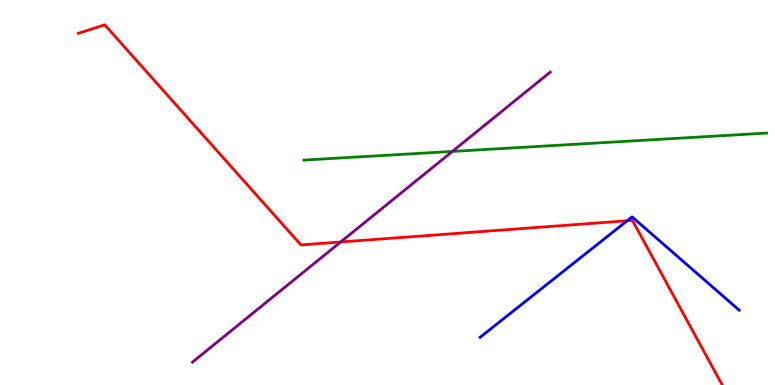[{'lines': ['blue', 'red'], 'intersections': [{'x': 8.09, 'y': 4.27}]}, {'lines': ['green', 'red'], 'intersections': []}, {'lines': ['purple', 'red'], 'intersections': [{'x': 4.4, 'y': 3.71}]}, {'lines': ['blue', 'green'], 'intersections': []}, {'lines': ['blue', 'purple'], 'intersections': []}, {'lines': ['green', 'purple'], 'intersections': [{'x': 5.84, 'y': 6.07}]}]